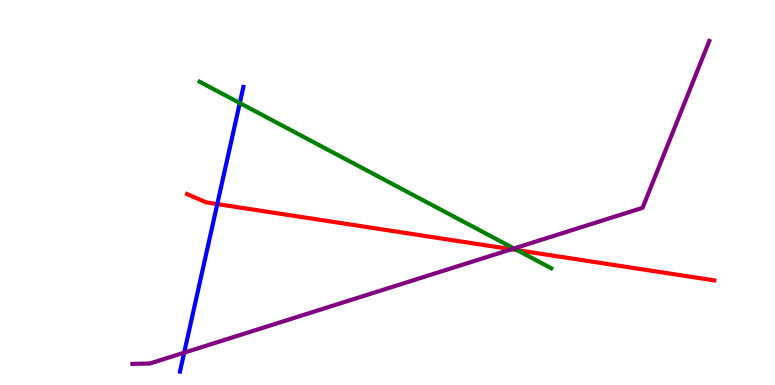[{'lines': ['blue', 'red'], 'intersections': [{'x': 2.8, 'y': 4.7}]}, {'lines': ['green', 'red'], 'intersections': [{'x': 6.67, 'y': 3.5}]}, {'lines': ['purple', 'red'], 'intersections': [{'x': 6.6, 'y': 3.53}]}, {'lines': ['blue', 'green'], 'intersections': [{'x': 3.09, 'y': 7.32}]}, {'lines': ['blue', 'purple'], 'intersections': [{'x': 2.38, 'y': 0.84}]}, {'lines': ['green', 'purple'], 'intersections': [{'x': 6.63, 'y': 3.55}]}]